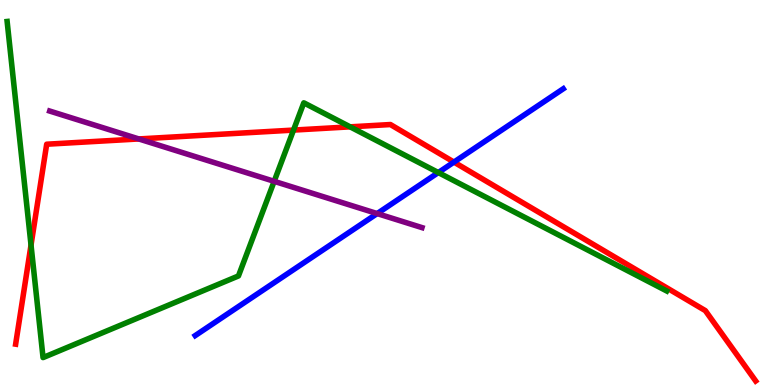[{'lines': ['blue', 'red'], 'intersections': [{'x': 5.86, 'y': 5.79}]}, {'lines': ['green', 'red'], 'intersections': [{'x': 0.4, 'y': 3.63}, {'x': 3.79, 'y': 6.62}, {'x': 4.52, 'y': 6.71}]}, {'lines': ['purple', 'red'], 'intersections': [{'x': 1.79, 'y': 6.39}]}, {'lines': ['blue', 'green'], 'intersections': [{'x': 5.66, 'y': 5.52}]}, {'lines': ['blue', 'purple'], 'intersections': [{'x': 4.87, 'y': 4.45}]}, {'lines': ['green', 'purple'], 'intersections': [{'x': 3.54, 'y': 5.29}]}]